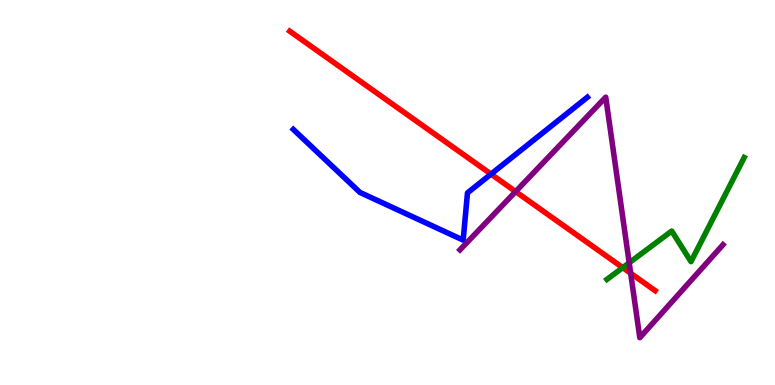[{'lines': ['blue', 'red'], 'intersections': [{'x': 6.34, 'y': 5.48}]}, {'lines': ['green', 'red'], 'intersections': [{'x': 8.04, 'y': 3.05}]}, {'lines': ['purple', 'red'], 'intersections': [{'x': 6.65, 'y': 5.02}, {'x': 8.14, 'y': 2.9}]}, {'lines': ['blue', 'green'], 'intersections': []}, {'lines': ['blue', 'purple'], 'intersections': []}, {'lines': ['green', 'purple'], 'intersections': [{'x': 8.12, 'y': 3.17}]}]